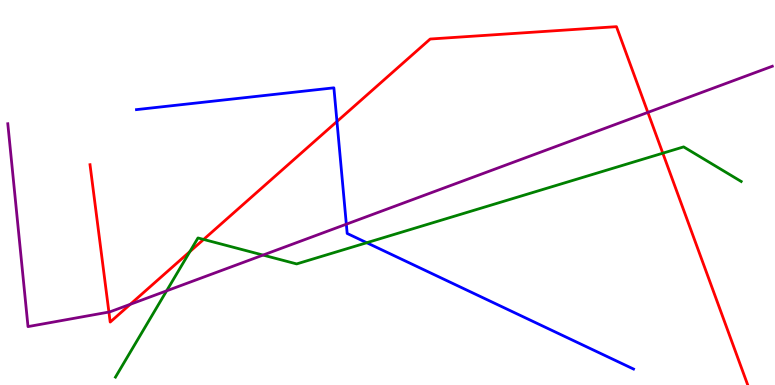[{'lines': ['blue', 'red'], 'intersections': [{'x': 4.35, 'y': 6.84}]}, {'lines': ['green', 'red'], 'intersections': [{'x': 2.45, 'y': 3.47}, {'x': 2.63, 'y': 3.78}, {'x': 8.55, 'y': 6.02}]}, {'lines': ['purple', 'red'], 'intersections': [{'x': 1.41, 'y': 1.89}, {'x': 1.68, 'y': 2.1}, {'x': 8.36, 'y': 7.08}]}, {'lines': ['blue', 'green'], 'intersections': [{'x': 4.73, 'y': 3.7}]}, {'lines': ['blue', 'purple'], 'intersections': [{'x': 4.47, 'y': 4.18}]}, {'lines': ['green', 'purple'], 'intersections': [{'x': 2.15, 'y': 2.45}, {'x': 3.39, 'y': 3.37}]}]